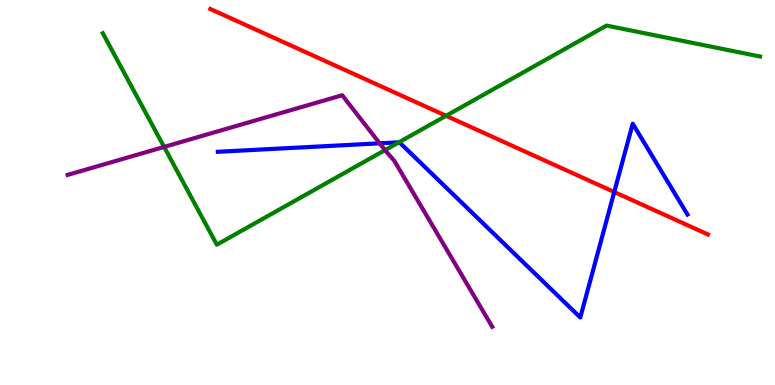[{'lines': ['blue', 'red'], 'intersections': [{'x': 7.93, 'y': 5.01}]}, {'lines': ['green', 'red'], 'intersections': [{'x': 5.76, 'y': 6.99}]}, {'lines': ['purple', 'red'], 'intersections': []}, {'lines': ['blue', 'green'], 'intersections': [{'x': 5.15, 'y': 6.3}]}, {'lines': ['blue', 'purple'], 'intersections': [{'x': 4.9, 'y': 6.28}]}, {'lines': ['green', 'purple'], 'intersections': [{'x': 2.12, 'y': 6.18}, {'x': 4.97, 'y': 6.1}]}]